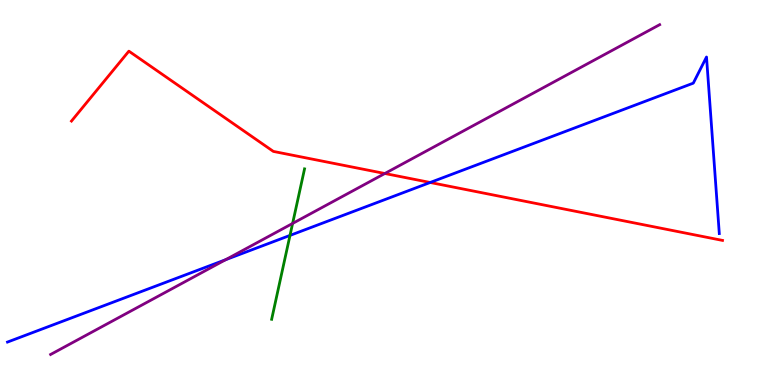[{'lines': ['blue', 'red'], 'intersections': [{'x': 5.55, 'y': 5.26}]}, {'lines': ['green', 'red'], 'intersections': []}, {'lines': ['purple', 'red'], 'intersections': [{'x': 4.97, 'y': 5.49}]}, {'lines': ['blue', 'green'], 'intersections': [{'x': 3.74, 'y': 3.89}]}, {'lines': ['blue', 'purple'], 'intersections': [{'x': 2.91, 'y': 3.25}]}, {'lines': ['green', 'purple'], 'intersections': [{'x': 3.78, 'y': 4.2}]}]